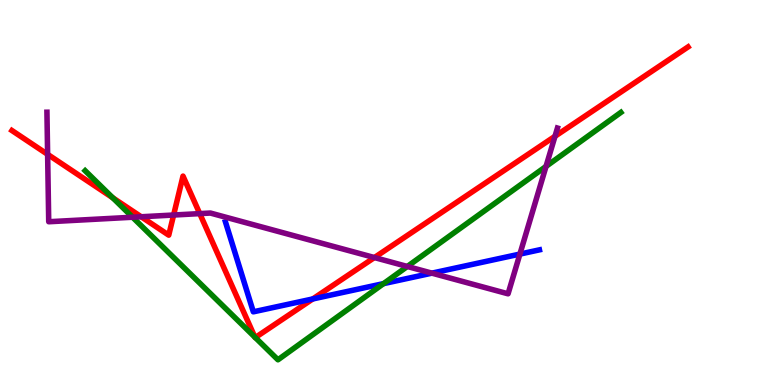[{'lines': ['blue', 'red'], 'intersections': [{'x': 4.04, 'y': 2.24}]}, {'lines': ['green', 'red'], 'intersections': [{'x': 1.45, 'y': 4.86}, {'x': 3.29, 'y': 1.24}, {'x': 3.29, 'y': 1.23}]}, {'lines': ['purple', 'red'], 'intersections': [{'x': 0.614, 'y': 5.99}, {'x': 1.82, 'y': 4.37}, {'x': 2.24, 'y': 4.42}, {'x': 2.58, 'y': 4.45}, {'x': 4.83, 'y': 3.31}, {'x': 7.16, 'y': 6.46}]}, {'lines': ['blue', 'green'], 'intersections': [{'x': 4.95, 'y': 2.63}]}, {'lines': ['blue', 'purple'], 'intersections': [{'x': 5.57, 'y': 2.91}, {'x': 6.71, 'y': 3.4}]}, {'lines': ['green', 'purple'], 'intersections': [{'x': 1.71, 'y': 4.36}, {'x': 5.26, 'y': 3.08}, {'x': 7.05, 'y': 5.68}]}]